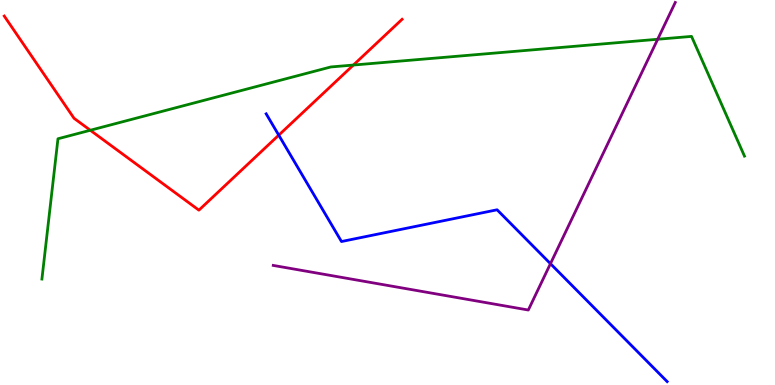[{'lines': ['blue', 'red'], 'intersections': [{'x': 3.6, 'y': 6.49}]}, {'lines': ['green', 'red'], 'intersections': [{'x': 1.17, 'y': 6.62}, {'x': 4.56, 'y': 8.31}]}, {'lines': ['purple', 'red'], 'intersections': []}, {'lines': ['blue', 'green'], 'intersections': []}, {'lines': ['blue', 'purple'], 'intersections': [{'x': 7.1, 'y': 3.15}]}, {'lines': ['green', 'purple'], 'intersections': [{'x': 8.49, 'y': 8.98}]}]